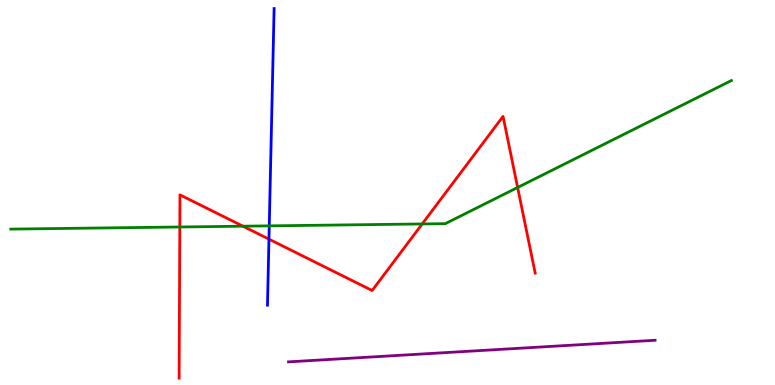[{'lines': ['blue', 'red'], 'intersections': [{'x': 3.47, 'y': 3.79}]}, {'lines': ['green', 'red'], 'intersections': [{'x': 2.32, 'y': 4.1}, {'x': 3.13, 'y': 4.12}, {'x': 5.45, 'y': 4.18}, {'x': 6.68, 'y': 5.13}]}, {'lines': ['purple', 'red'], 'intersections': []}, {'lines': ['blue', 'green'], 'intersections': [{'x': 3.47, 'y': 4.13}]}, {'lines': ['blue', 'purple'], 'intersections': []}, {'lines': ['green', 'purple'], 'intersections': []}]